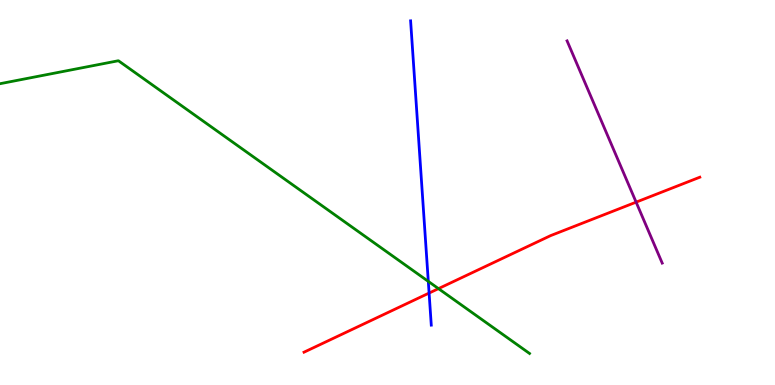[{'lines': ['blue', 'red'], 'intersections': [{'x': 5.54, 'y': 2.39}]}, {'lines': ['green', 'red'], 'intersections': [{'x': 5.66, 'y': 2.5}]}, {'lines': ['purple', 'red'], 'intersections': [{'x': 8.21, 'y': 4.75}]}, {'lines': ['blue', 'green'], 'intersections': [{'x': 5.53, 'y': 2.69}]}, {'lines': ['blue', 'purple'], 'intersections': []}, {'lines': ['green', 'purple'], 'intersections': []}]